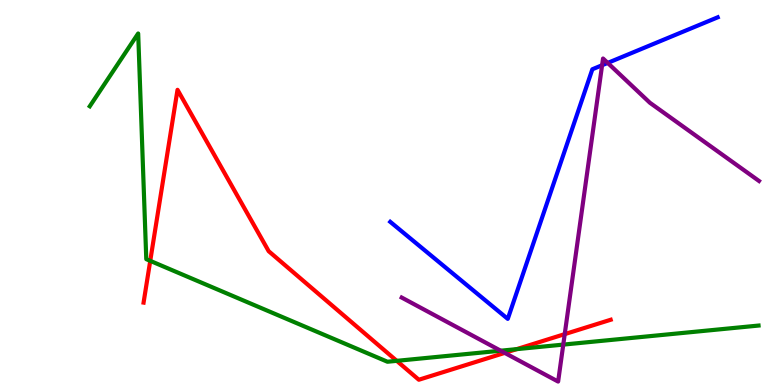[{'lines': ['blue', 'red'], 'intersections': []}, {'lines': ['green', 'red'], 'intersections': [{'x': 1.94, 'y': 3.22}, {'x': 5.12, 'y': 0.627}, {'x': 6.67, 'y': 0.931}]}, {'lines': ['purple', 'red'], 'intersections': [{'x': 6.51, 'y': 0.834}, {'x': 7.29, 'y': 1.32}]}, {'lines': ['blue', 'green'], 'intersections': []}, {'lines': ['blue', 'purple'], 'intersections': [{'x': 7.77, 'y': 8.31}, {'x': 7.84, 'y': 8.37}]}, {'lines': ['green', 'purple'], 'intersections': [{'x': 6.46, 'y': 0.891}, {'x': 7.27, 'y': 1.05}]}]